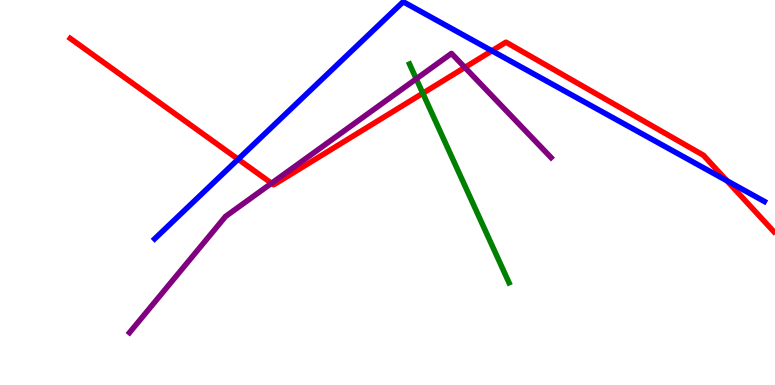[{'lines': ['blue', 'red'], 'intersections': [{'x': 3.07, 'y': 5.86}, {'x': 6.35, 'y': 8.68}, {'x': 9.38, 'y': 5.31}]}, {'lines': ['green', 'red'], 'intersections': [{'x': 5.46, 'y': 7.58}]}, {'lines': ['purple', 'red'], 'intersections': [{'x': 3.5, 'y': 5.24}, {'x': 6.0, 'y': 8.25}]}, {'lines': ['blue', 'green'], 'intersections': []}, {'lines': ['blue', 'purple'], 'intersections': []}, {'lines': ['green', 'purple'], 'intersections': [{'x': 5.37, 'y': 7.95}]}]